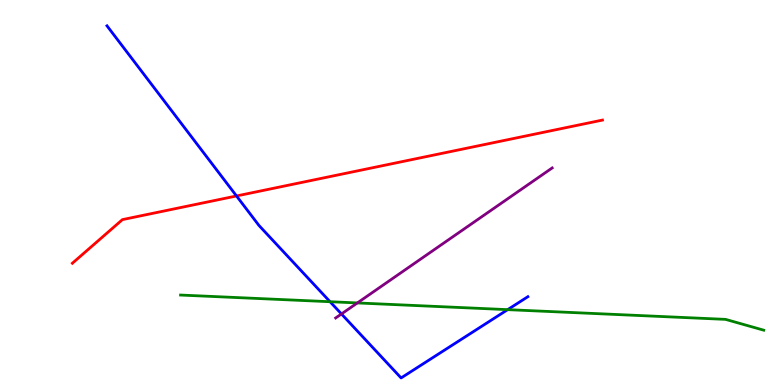[{'lines': ['blue', 'red'], 'intersections': [{'x': 3.05, 'y': 4.91}]}, {'lines': ['green', 'red'], 'intersections': []}, {'lines': ['purple', 'red'], 'intersections': []}, {'lines': ['blue', 'green'], 'intersections': [{'x': 4.26, 'y': 2.16}, {'x': 6.55, 'y': 1.96}]}, {'lines': ['blue', 'purple'], 'intersections': [{'x': 4.41, 'y': 1.85}]}, {'lines': ['green', 'purple'], 'intersections': [{'x': 4.61, 'y': 2.13}]}]